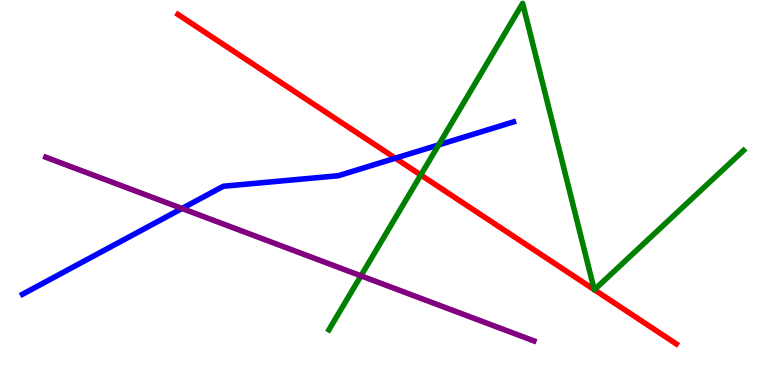[{'lines': ['blue', 'red'], 'intersections': [{'x': 5.1, 'y': 5.89}]}, {'lines': ['green', 'red'], 'intersections': [{'x': 5.43, 'y': 5.45}, {'x': 7.67, 'y': 2.48}, {'x': 7.67, 'y': 2.47}]}, {'lines': ['purple', 'red'], 'intersections': []}, {'lines': ['blue', 'green'], 'intersections': [{'x': 5.66, 'y': 6.24}]}, {'lines': ['blue', 'purple'], 'intersections': [{'x': 2.35, 'y': 4.58}]}, {'lines': ['green', 'purple'], 'intersections': [{'x': 4.66, 'y': 2.84}]}]